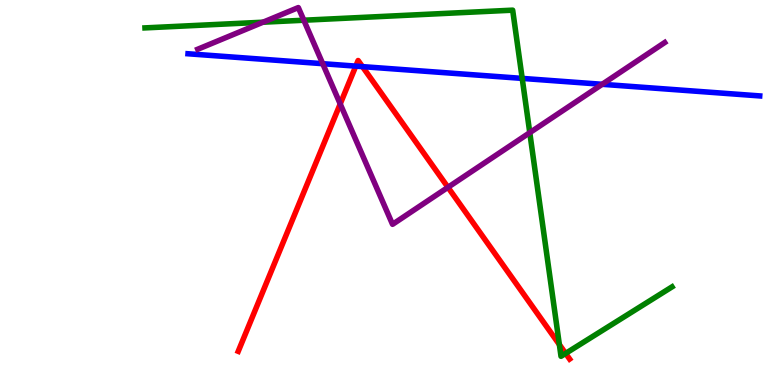[{'lines': ['blue', 'red'], 'intersections': [{'x': 4.59, 'y': 8.28}, {'x': 4.68, 'y': 8.27}]}, {'lines': ['green', 'red'], 'intersections': [{'x': 7.22, 'y': 1.05}, {'x': 7.3, 'y': 0.821}]}, {'lines': ['purple', 'red'], 'intersections': [{'x': 4.39, 'y': 7.3}, {'x': 5.78, 'y': 5.13}]}, {'lines': ['blue', 'green'], 'intersections': [{'x': 6.74, 'y': 7.96}]}, {'lines': ['blue', 'purple'], 'intersections': [{'x': 4.16, 'y': 8.35}, {'x': 7.77, 'y': 7.81}]}, {'lines': ['green', 'purple'], 'intersections': [{'x': 3.39, 'y': 9.42}, {'x': 3.92, 'y': 9.47}, {'x': 6.84, 'y': 6.55}]}]